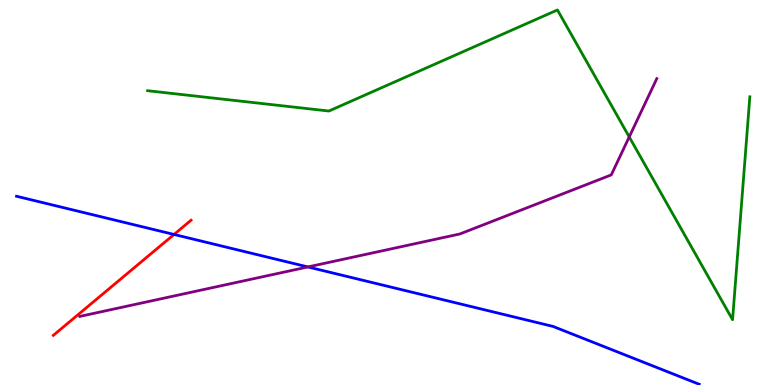[{'lines': ['blue', 'red'], 'intersections': [{'x': 2.25, 'y': 3.91}]}, {'lines': ['green', 'red'], 'intersections': []}, {'lines': ['purple', 'red'], 'intersections': []}, {'lines': ['blue', 'green'], 'intersections': []}, {'lines': ['blue', 'purple'], 'intersections': [{'x': 3.97, 'y': 3.07}]}, {'lines': ['green', 'purple'], 'intersections': [{'x': 8.12, 'y': 6.44}]}]